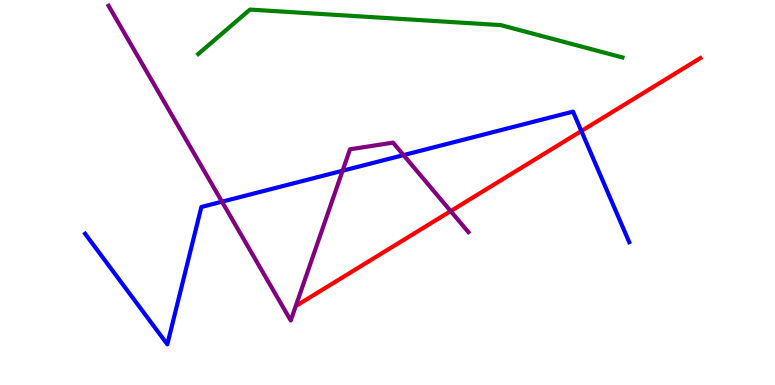[{'lines': ['blue', 'red'], 'intersections': [{'x': 7.5, 'y': 6.6}]}, {'lines': ['green', 'red'], 'intersections': []}, {'lines': ['purple', 'red'], 'intersections': [{'x': 5.82, 'y': 4.52}]}, {'lines': ['blue', 'green'], 'intersections': []}, {'lines': ['blue', 'purple'], 'intersections': [{'x': 2.86, 'y': 4.76}, {'x': 4.42, 'y': 5.57}, {'x': 5.21, 'y': 5.97}]}, {'lines': ['green', 'purple'], 'intersections': []}]